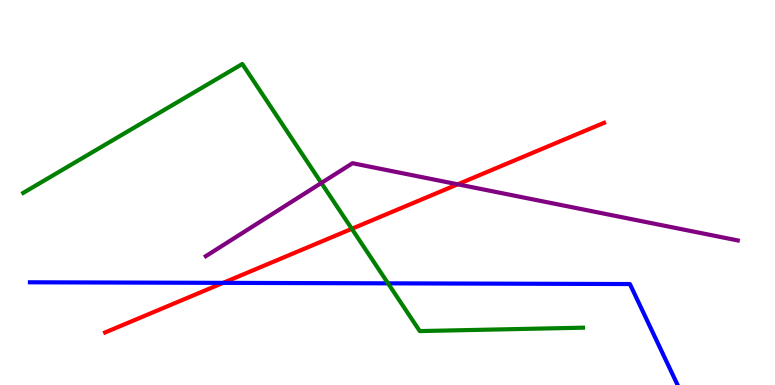[{'lines': ['blue', 'red'], 'intersections': [{'x': 2.88, 'y': 2.65}]}, {'lines': ['green', 'red'], 'intersections': [{'x': 4.54, 'y': 4.06}]}, {'lines': ['purple', 'red'], 'intersections': [{'x': 5.91, 'y': 5.21}]}, {'lines': ['blue', 'green'], 'intersections': [{'x': 5.01, 'y': 2.64}]}, {'lines': ['blue', 'purple'], 'intersections': []}, {'lines': ['green', 'purple'], 'intersections': [{'x': 4.15, 'y': 5.25}]}]